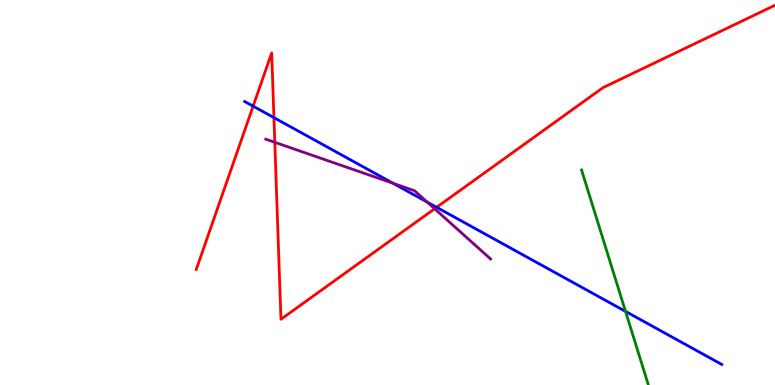[{'lines': ['blue', 'red'], 'intersections': [{'x': 3.27, 'y': 7.24}, {'x': 3.53, 'y': 6.94}, {'x': 5.63, 'y': 4.62}]}, {'lines': ['green', 'red'], 'intersections': []}, {'lines': ['purple', 'red'], 'intersections': [{'x': 3.55, 'y': 6.3}, {'x': 5.61, 'y': 4.58}]}, {'lines': ['blue', 'green'], 'intersections': [{'x': 8.07, 'y': 1.91}]}, {'lines': ['blue', 'purple'], 'intersections': [{'x': 5.07, 'y': 5.24}, {'x': 5.51, 'y': 4.75}]}, {'lines': ['green', 'purple'], 'intersections': []}]